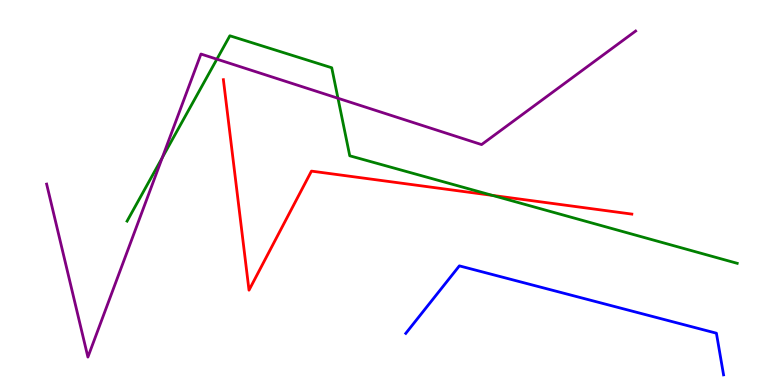[{'lines': ['blue', 'red'], 'intersections': []}, {'lines': ['green', 'red'], 'intersections': [{'x': 6.35, 'y': 4.92}]}, {'lines': ['purple', 'red'], 'intersections': []}, {'lines': ['blue', 'green'], 'intersections': []}, {'lines': ['blue', 'purple'], 'intersections': []}, {'lines': ['green', 'purple'], 'intersections': [{'x': 2.09, 'y': 5.91}, {'x': 2.8, 'y': 8.46}, {'x': 4.36, 'y': 7.45}]}]